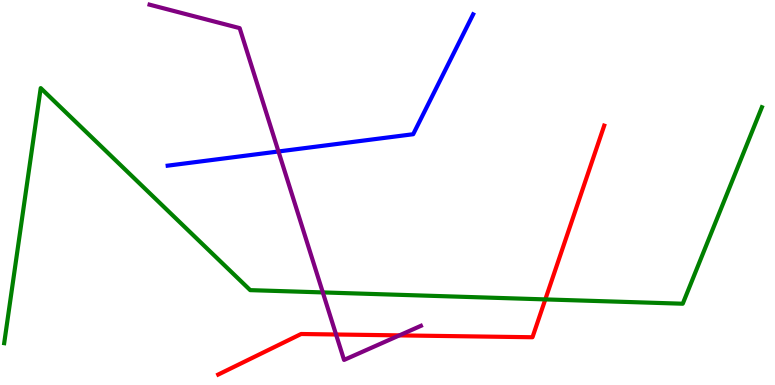[{'lines': ['blue', 'red'], 'intersections': []}, {'lines': ['green', 'red'], 'intersections': [{'x': 7.04, 'y': 2.22}]}, {'lines': ['purple', 'red'], 'intersections': [{'x': 4.34, 'y': 1.31}, {'x': 5.15, 'y': 1.29}]}, {'lines': ['blue', 'green'], 'intersections': []}, {'lines': ['blue', 'purple'], 'intersections': [{'x': 3.59, 'y': 6.07}]}, {'lines': ['green', 'purple'], 'intersections': [{'x': 4.17, 'y': 2.4}]}]